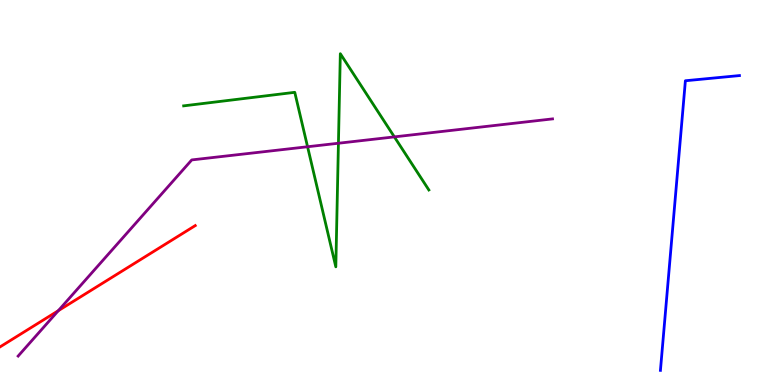[{'lines': ['blue', 'red'], 'intersections': []}, {'lines': ['green', 'red'], 'intersections': []}, {'lines': ['purple', 'red'], 'intersections': [{'x': 0.752, 'y': 1.93}]}, {'lines': ['blue', 'green'], 'intersections': []}, {'lines': ['blue', 'purple'], 'intersections': []}, {'lines': ['green', 'purple'], 'intersections': [{'x': 3.97, 'y': 6.19}, {'x': 4.37, 'y': 6.28}, {'x': 5.09, 'y': 6.44}]}]